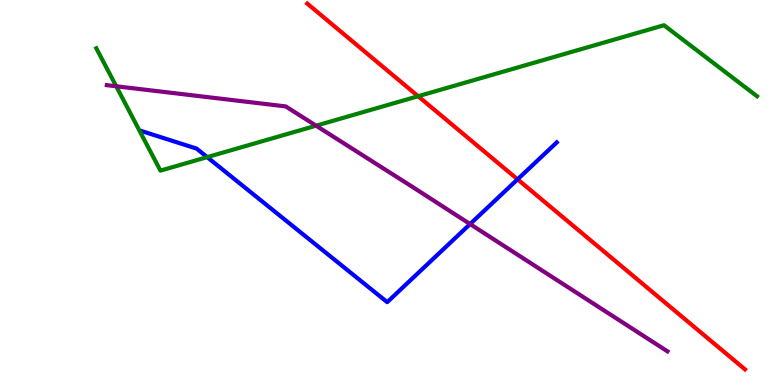[{'lines': ['blue', 'red'], 'intersections': [{'x': 6.68, 'y': 5.34}]}, {'lines': ['green', 'red'], 'intersections': [{'x': 5.4, 'y': 7.5}]}, {'lines': ['purple', 'red'], 'intersections': []}, {'lines': ['blue', 'green'], 'intersections': [{'x': 2.67, 'y': 5.92}]}, {'lines': ['blue', 'purple'], 'intersections': [{'x': 6.07, 'y': 4.18}]}, {'lines': ['green', 'purple'], 'intersections': [{'x': 1.5, 'y': 7.76}, {'x': 4.08, 'y': 6.74}]}]